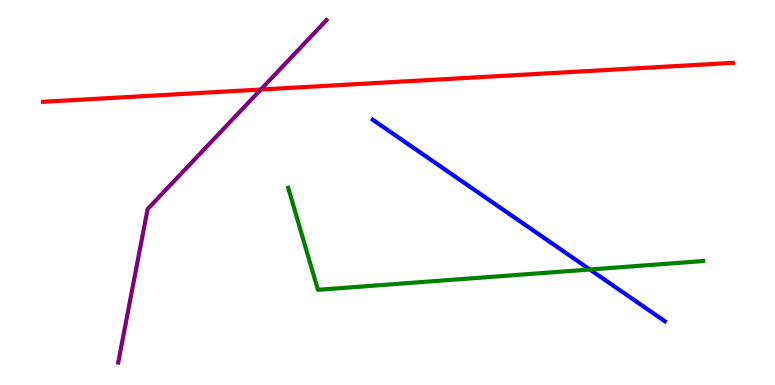[{'lines': ['blue', 'red'], 'intersections': []}, {'lines': ['green', 'red'], 'intersections': []}, {'lines': ['purple', 'red'], 'intersections': [{'x': 3.37, 'y': 7.67}]}, {'lines': ['blue', 'green'], 'intersections': [{'x': 7.61, 'y': 3.0}]}, {'lines': ['blue', 'purple'], 'intersections': []}, {'lines': ['green', 'purple'], 'intersections': []}]